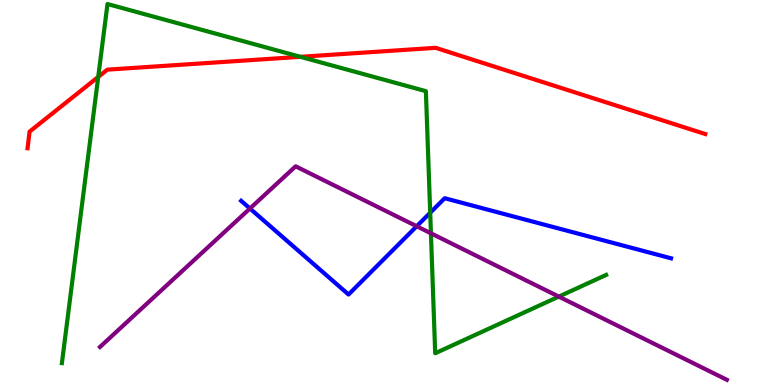[{'lines': ['blue', 'red'], 'intersections': []}, {'lines': ['green', 'red'], 'intersections': [{'x': 1.27, 'y': 8.0}, {'x': 3.88, 'y': 8.52}]}, {'lines': ['purple', 'red'], 'intersections': []}, {'lines': ['blue', 'green'], 'intersections': [{'x': 5.55, 'y': 4.47}]}, {'lines': ['blue', 'purple'], 'intersections': [{'x': 3.23, 'y': 4.58}, {'x': 5.38, 'y': 4.12}]}, {'lines': ['green', 'purple'], 'intersections': [{'x': 5.56, 'y': 3.94}, {'x': 7.21, 'y': 2.3}]}]